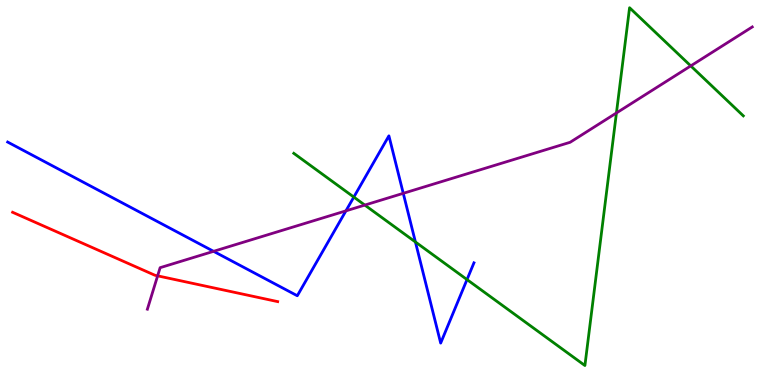[{'lines': ['blue', 'red'], 'intersections': []}, {'lines': ['green', 'red'], 'intersections': []}, {'lines': ['purple', 'red'], 'intersections': [{'x': 2.03, 'y': 2.84}]}, {'lines': ['blue', 'green'], 'intersections': [{'x': 4.57, 'y': 4.88}, {'x': 5.36, 'y': 3.71}, {'x': 6.03, 'y': 2.74}]}, {'lines': ['blue', 'purple'], 'intersections': [{'x': 2.76, 'y': 3.47}, {'x': 4.46, 'y': 4.52}, {'x': 5.2, 'y': 4.98}]}, {'lines': ['green', 'purple'], 'intersections': [{'x': 4.71, 'y': 4.67}, {'x': 7.95, 'y': 7.07}, {'x': 8.91, 'y': 8.29}]}]